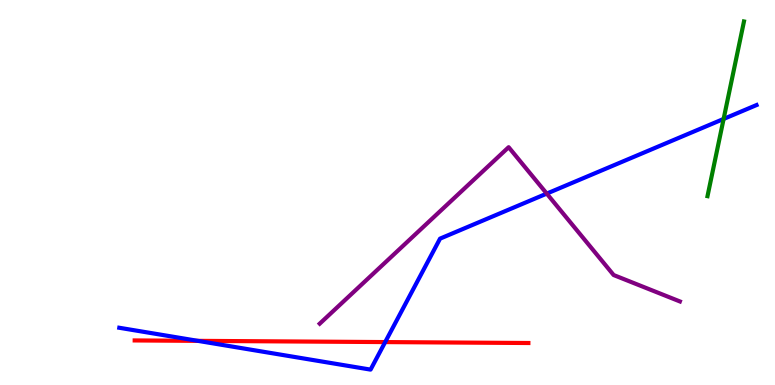[{'lines': ['blue', 'red'], 'intersections': [{'x': 2.55, 'y': 1.15}, {'x': 4.97, 'y': 1.11}]}, {'lines': ['green', 'red'], 'intersections': []}, {'lines': ['purple', 'red'], 'intersections': []}, {'lines': ['blue', 'green'], 'intersections': [{'x': 9.34, 'y': 6.91}]}, {'lines': ['blue', 'purple'], 'intersections': [{'x': 7.05, 'y': 4.97}]}, {'lines': ['green', 'purple'], 'intersections': []}]